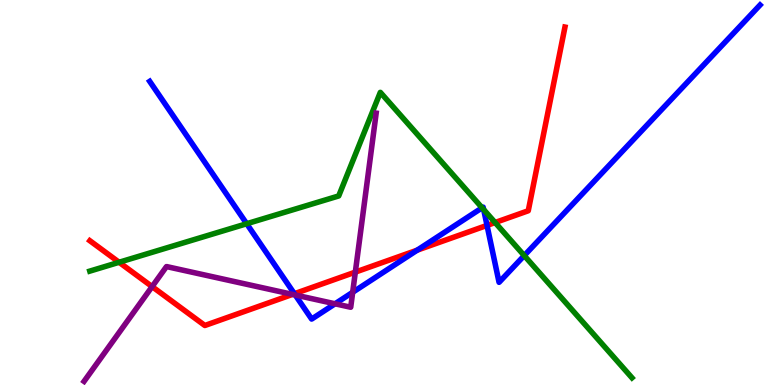[{'lines': ['blue', 'red'], 'intersections': [{'x': 3.8, 'y': 2.37}, {'x': 5.38, 'y': 3.5}, {'x': 6.28, 'y': 4.15}]}, {'lines': ['green', 'red'], 'intersections': [{'x': 1.54, 'y': 3.19}, {'x': 6.39, 'y': 4.22}]}, {'lines': ['purple', 'red'], 'intersections': [{'x': 1.96, 'y': 2.56}, {'x': 3.77, 'y': 2.35}, {'x': 4.58, 'y': 2.93}]}, {'lines': ['blue', 'green'], 'intersections': [{'x': 3.18, 'y': 4.19}, {'x': 6.22, 'y': 4.6}, {'x': 6.24, 'y': 4.56}, {'x': 6.76, 'y': 3.36}]}, {'lines': ['blue', 'purple'], 'intersections': [{'x': 3.81, 'y': 2.34}, {'x': 4.32, 'y': 2.11}, {'x': 4.55, 'y': 2.41}]}, {'lines': ['green', 'purple'], 'intersections': []}]